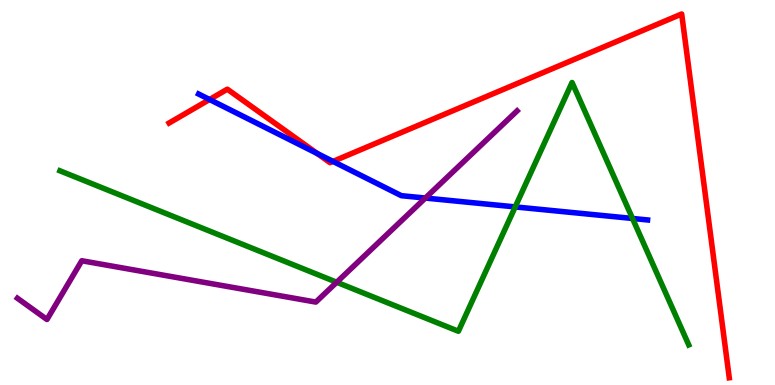[{'lines': ['blue', 'red'], 'intersections': [{'x': 2.7, 'y': 7.42}, {'x': 4.09, 'y': 6.01}, {'x': 4.3, 'y': 5.81}]}, {'lines': ['green', 'red'], 'intersections': []}, {'lines': ['purple', 'red'], 'intersections': []}, {'lines': ['blue', 'green'], 'intersections': [{'x': 6.65, 'y': 4.63}, {'x': 8.16, 'y': 4.33}]}, {'lines': ['blue', 'purple'], 'intersections': [{'x': 5.49, 'y': 4.86}]}, {'lines': ['green', 'purple'], 'intersections': [{'x': 4.34, 'y': 2.67}]}]